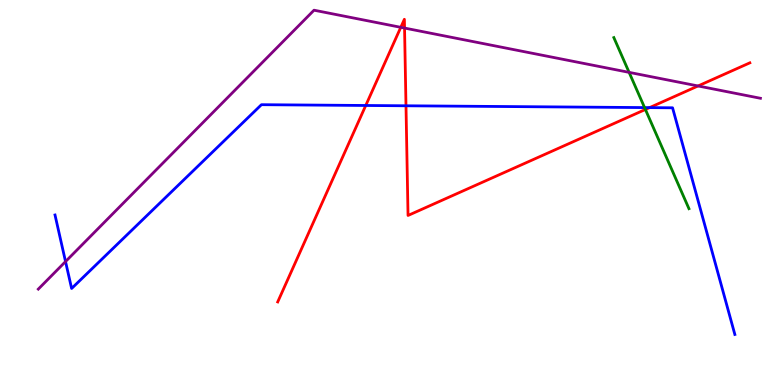[{'lines': ['blue', 'red'], 'intersections': [{'x': 4.72, 'y': 7.26}, {'x': 5.24, 'y': 7.25}, {'x': 8.38, 'y': 7.2}]}, {'lines': ['green', 'red'], 'intersections': [{'x': 8.33, 'y': 7.16}]}, {'lines': ['purple', 'red'], 'intersections': [{'x': 5.17, 'y': 9.29}, {'x': 5.22, 'y': 9.27}, {'x': 9.01, 'y': 7.77}]}, {'lines': ['blue', 'green'], 'intersections': [{'x': 8.32, 'y': 7.21}]}, {'lines': ['blue', 'purple'], 'intersections': [{'x': 0.846, 'y': 3.21}]}, {'lines': ['green', 'purple'], 'intersections': [{'x': 8.12, 'y': 8.12}]}]